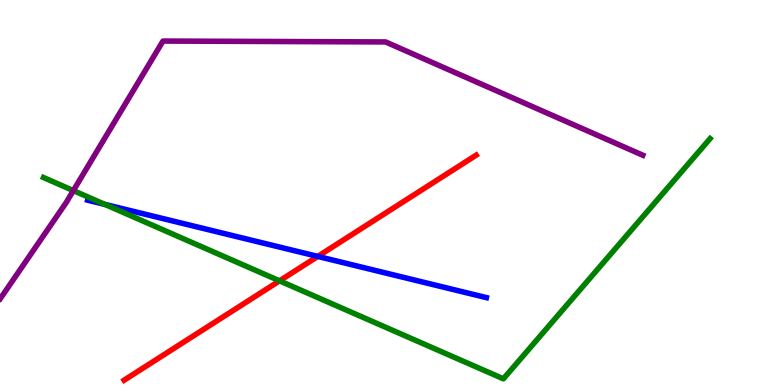[{'lines': ['blue', 'red'], 'intersections': [{'x': 4.1, 'y': 3.34}]}, {'lines': ['green', 'red'], 'intersections': [{'x': 3.61, 'y': 2.71}]}, {'lines': ['purple', 'red'], 'intersections': []}, {'lines': ['blue', 'green'], 'intersections': [{'x': 1.35, 'y': 4.69}]}, {'lines': ['blue', 'purple'], 'intersections': []}, {'lines': ['green', 'purple'], 'intersections': [{'x': 0.946, 'y': 5.05}]}]